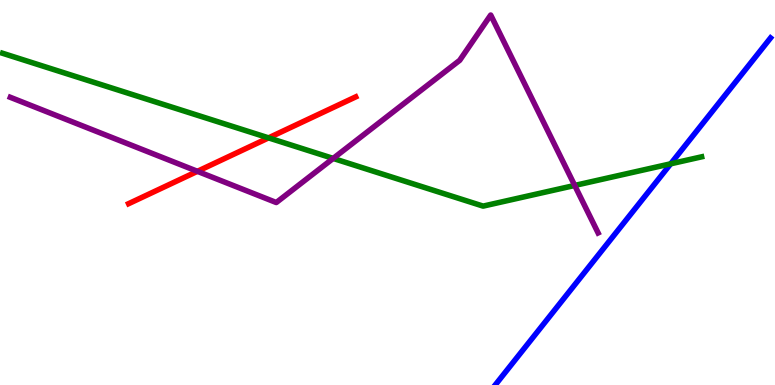[{'lines': ['blue', 'red'], 'intersections': []}, {'lines': ['green', 'red'], 'intersections': [{'x': 3.47, 'y': 6.42}]}, {'lines': ['purple', 'red'], 'intersections': [{'x': 2.55, 'y': 5.55}]}, {'lines': ['blue', 'green'], 'intersections': [{'x': 8.65, 'y': 5.75}]}, {'lines': ['blue', 'purple'], 'intersections': []}, {'lines': ['green', 'purple'], 'intersections': [{'x': 4.3, 'y': 5.89}, {'x': 7.42, 'y': 5.18}]}]